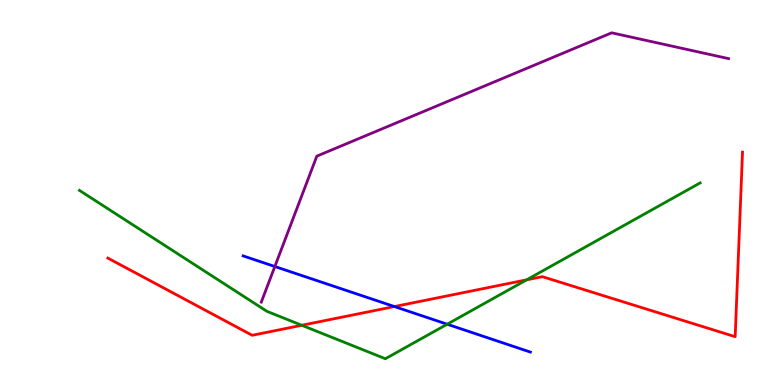[{'lines': ['blue', 'red'], 'intersections': [{'x': 5.09, 'y': 2.04}]}, {'lines': ['green', 'red'], 'intersections': [{'x': 3.89, 'y': 1.55}, {'x': 6.8, 'y': 2.73}]}, {'lines': ['purple', 'red'], 'intersections': []}, {'lines': ['blue', 'green'], 'intersections': [{'x': 5.77, 'y': 1.58}]}, {'lines': ['blue', 'purple'], 'intersections': [{'x': 3.55, 'y': 3.08}]}, {'lines': ['green', 'purple'], 'intersections': []}]